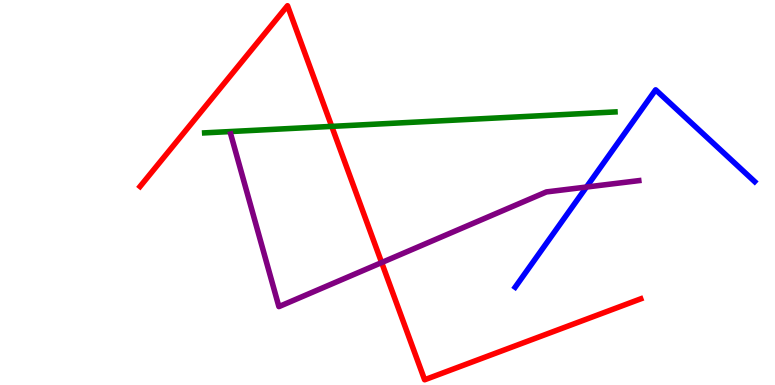[{'lines': ['blue', 'red'], 'intersections': []}, {'lines': ['green', 'red'], 'intersections': [{'x': 4.28, 'y': 6.72}]}, {'lines': ['purple', 'red'], 'intersections': [{'x': 4.92, 'y': 3.18}]}, {'lines': ['blue', 'green'], 'intersections': []}, {'lines': ['blue', 'purple'], 'intersections': [{'x': 7.57, 'y': 5.14}]}, {'lines': ['green', 'purple'], 'intersections': []}]